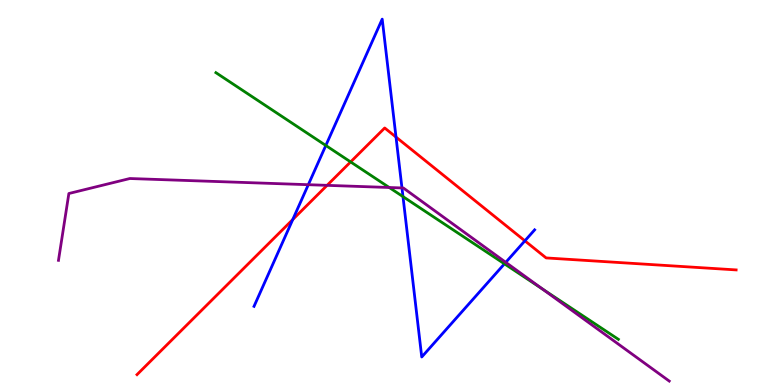[{'lines': ['blue', 'red'], 'intersections': [{'x': 3.78, 'y': 4.3}, {'x': 5.11, 'y': 6.44}, {'x': 6.77, 'y': 3.74}]}, {'lines': ['green', 'red'], 'intersections': [{'x': 4.52, 'y': 5.79}]}, {'lines': ['purple', 'red'], 'intersections': [{'x': 4.22, 'y': 5.19}]}, {'lines': ['blue', 'green'], 'intersections': [{'x': 4.2, 'y': 6.22}, {'x': 5.2, 'y': 4.89}, {'x': 6.51, 'y': 3.15}]}, {'lines': ['blue', 'purple'], 'intersections': [{'x': 3.98, 'y': 5.2}, {'x': 5.19, 'y': 5.12}, {'x': 6.53, 'y': 3.19}]}, {'lines': ['green', 'purple'], 'intersections': [{'x': 5.02, 'y': 5.13}, {'x': 7.0, 'y': 2.49}]}]